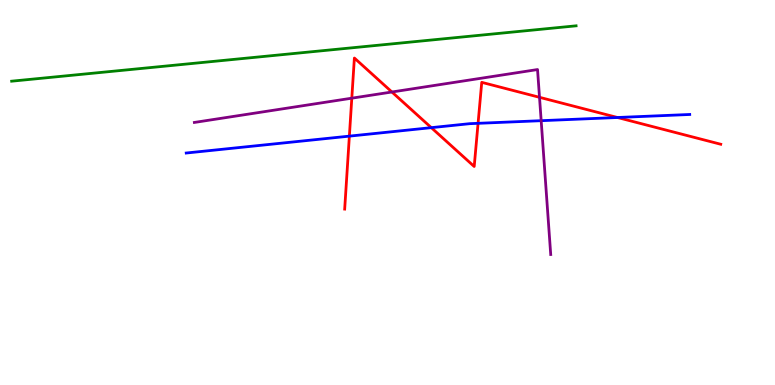[{'lines': ['blue', 'red'], 'intersections': [{'x': 4.51, 'y': 6.46}, {'x': 5.57, 'y': 6.68}, {'x': 6.17, 'y': 6.8}, {'x': 7.97, 'y': 6.95}]}, {'lines': ['green', 'red'], 'intersections': []}, {'lines': ['purple', 'red'], 'intersections': [{'x': 4.54, 'y': 7.45}, {'x': 5.06, 'y': 7.61}, {'x': 6.96, 'y': 7.47}]}, {'lines': ['blue', 'green'], 'intersections': []}, {'lines': ['blue', 'purple'], 'intersections': [{'x': 6.98, 'y': 6.87}]}, {'lines': ['green', 'purple'], 'intersections': []}]